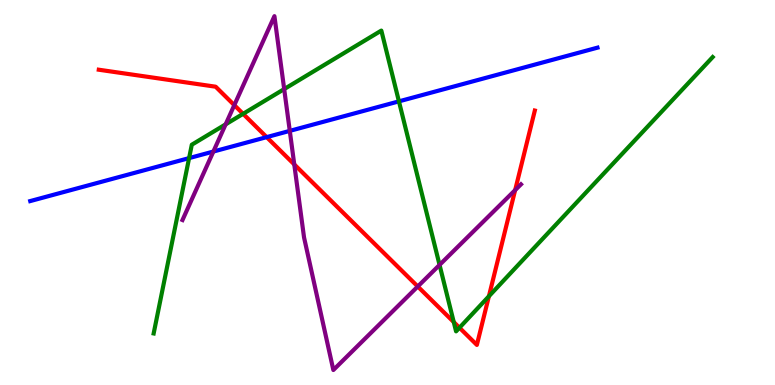[{'lines': ['blue', 'red'], 'intersections': [{'x': 3.44, 'y': 6.44}]}, {'lines': ['green', 'red'], 'intersections': [{'x': 3.14, 'y': 7.04}, {'x': 5.85, 'y': 1.63}, {'x': 5.93, 'y': 1.49}, {'x': 6.31, 'y': 2.3}]}, {'lines': ['purple', 'red'], 'intersections': [{'x': 3.02, 'y': 7.27}, {'x': 3.8, 'y': 5.73}, {'x': 5.39, 'y': 2.56}, {'x': 6.65, 'y': 5.06}]}, {'lines': ['blue', 'green'], 'intersections': [{'x': 2.44, 'y': 5.89}, {'x': 5.15, 'y': 7.37}]}, {'lines': ['blue', 'purple'], 'intersections': [{'x': 2.75, 'y': 6.06}, {'x': 3.74, 'y': 6.6}]}, {'lines': ['green', 'purple'], 'intersections': [{'x': 2.91, 'y': 6.77}, {'x': 3.67, 'y': 7.69}, {'x': 5.67, 'y': 3.12}]}]